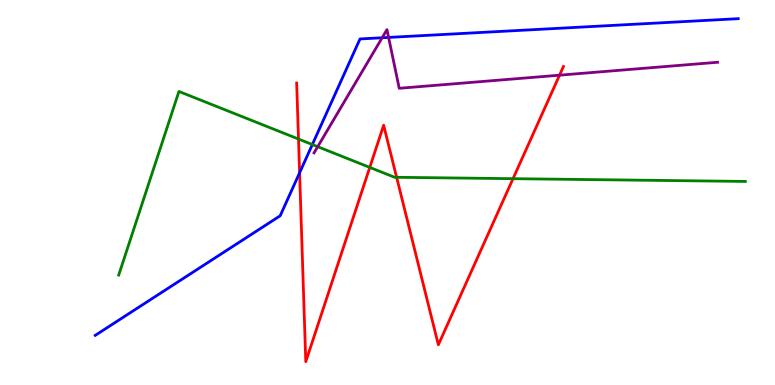[{'lines': ['blue', 'red'], 'intersections': [{'x': 3.87, 'y': 5.51}]}, {'lines': ['green', 'red'], 'intersections': [{'x': 3.85, 'y': 6.39}, {'x': 4.77, 'y': 5.65}, {'x': 5.12, 'y': 5.39}, {'x': 6.62, 'y': 5.36}]}, {'lines': ['purple', 'red'], 'intersections': [{'x': 7.22, 'y': 8.05}]}, {'lines': ['blue', 'green'], 'intersections': [{'x': 4.03, 'y': 6.25}]}, {'lines': ['blue', 'purple'], 'intersections': [{'x': 4.93, 'y': 9.02}, {'x': 5.01, 'y': 9.03}]}, {'lines': ['green', 'purple'], 'intersections': [{'x': 4.1, 'y': 6.19}]}]